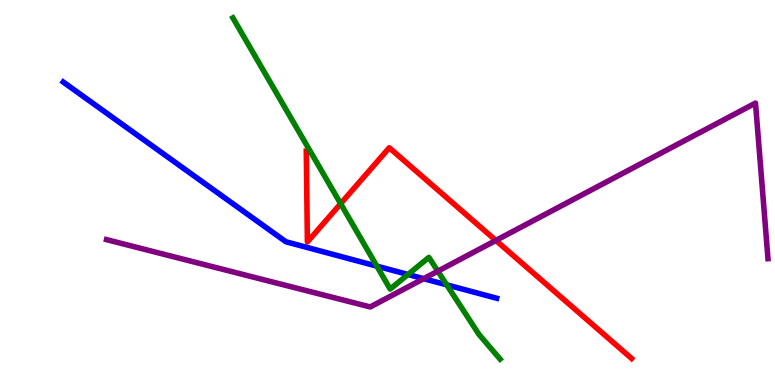[{'lines': ['blue', 'red'], 'intersections': []}, {'lines': ['green', 'red'], 'intersections': [{'x': 4.4, 'y': 4.71}]}, {'lines': ['purple', 'red'], 'intersections': [{'x': 6.4, 'y': 3.75}]}, {'lines': ['blue', 'green'], 'intersections': [{'x': 4.86, 'y': 3.09}, {'x': 5.26, 'y': 2.87}, {'x': 5.76, 'y': 2.6}]}, {'lines': ['blue', 'purple'], 'intersections': [{'x': 5.47, 'y': 2.76}]}, {'lines': ['green', 'purple'], 'intersections': [{'x': 5.65, 'y': 2.96}]}]